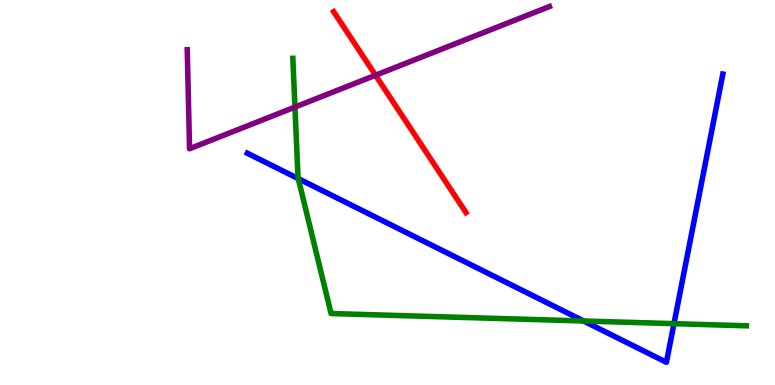[{'lines': ['blue', 'red'], 'intersections': []}, {'lines': ['green', 'red'], 'intersections': []}, {'lines': ['purple', 'red'], 'intersections': [{'x': 4.85, 'y': 8.05}]}, {'lines': ['blue', 'green'], 'intersections': [{'x': 3.85, 'y': 5.36}, {'x': 7.53, 'y': 1.66}, {'x': 8.7, 'y': 1.59}]}, {'lines': ['blue', 'purple'], 'intersections': []}, {'lines': ['green', 'purple'], 'intersections': [{'x': 3.81, 'y': 7.22}]}]